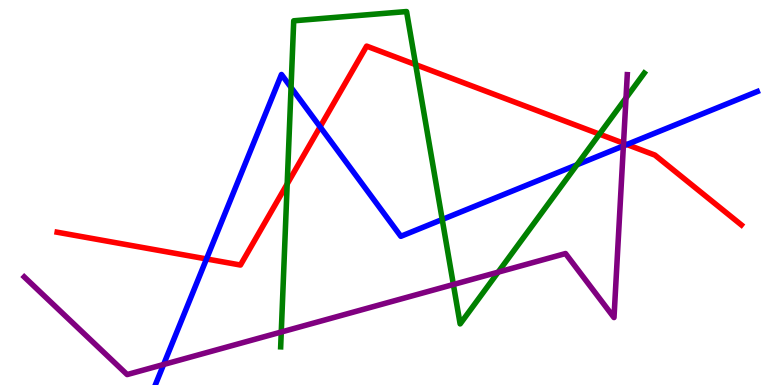[{'lines': ['blue', 'red'], 'intersections': [{'x': 2.66, 'y': 3.27}, {'x': 4.13, 'y': 6.71}, {'x': 8.09, 'y': 6.25}]}, {'lines': ['green', 'red'], 'intersections': [{'x': 3.71, 'y': 5.22}, {'x': 5.36, 'y': 8.32}, {'x': 7.73, 'y': 6.52}]}, {'lines': ['purple', 'red'], 'intersections': [{'x': 8.05, 'y': 6.28}]}, {'lines': ['blue', 'green'], 'intersections': [{'x': 3.76, 'y': 7.73}, {'x': 5.71, 'y': 4.3}, {'x': 7.44, 'y': 5.72}]}, {'lines': ['blue', 'purple'], 'intersections': [{'x': 2.11, 'y': 0.533}, {'x': 8.04, 'y': 6.21}]}, {'lines': ['green', 'purple'], 'intersections': [{'x': 3.63, 'y': 1.38}, {'x': 5.85, 'y': 2.61}, {'x': 6.43, 'y': 2.93}, {'x': 8.08, 'y': 7.46}]}]